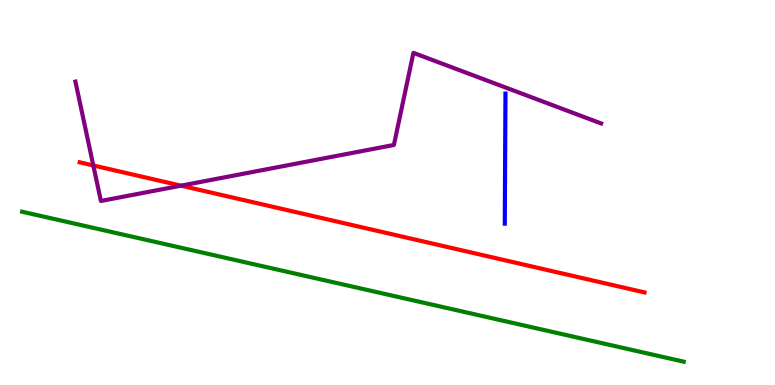[{'lines': ['blue', 'red'], 'intersections': []}, {'lines': ['green', 'red'], 'intersections': []}, {'lines': ['purple', 'red'], 'intersections': [{'x': 1.2, 'y': 5.7}, {'x': 2.34, 'y': 5.18}]}, {'lines': ['blue', 'green'], 'intersections': []}, {'lines': ['blue', 'purple'], 'intersections': []}, {'lines': ['green', 'purple'], 'intersections': []}]